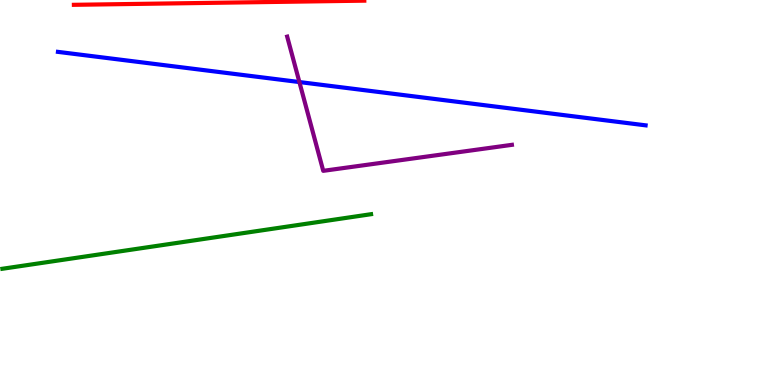[{'lines': ['blue', 'red'], 'intersections': []}, {'lines': ['green', 'red'], 'intersections': []}, {'lines': ['purple', 'red'], 'intersections': []}, {'lines': ['blue', 'green'], 'intersections': []}, {'lines': ['blue', 'purple'], 'intersections': [{'x': 3.86, 'y': 7.87}]}, {'lines': ['green', 'purple'], 'intersections': []}]